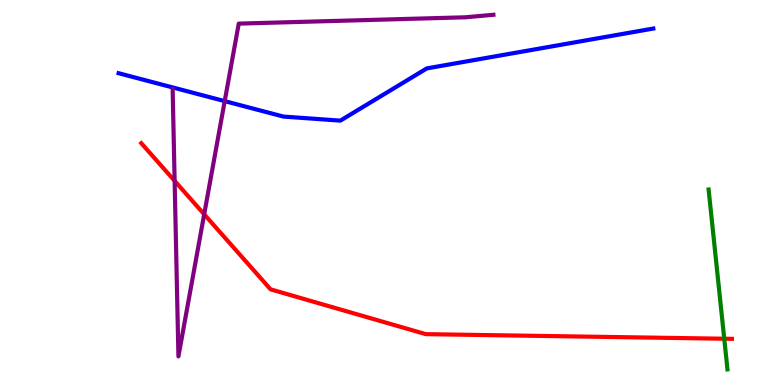[{'lines': ['blue', 'red'], 'intersections': []}, {'lines': ['green', 'red'], 'intersections': [{'x': 9.35, 'y': 1.2}]}, {'lines': ['purple', 'red'], 'intersections': [{'x': 2.25, 'y': 5.3}, {'x': 2.63, 'y': 4.43}]}, {'lines': ['blue', 'green'], 'intersections': []}, {'lines': ['blue', 'purple'], 'intersections': [{'x': 2.9, 'y': 7.37}]}, {'lines': ['green', 'purple'], 'intersections': []}]